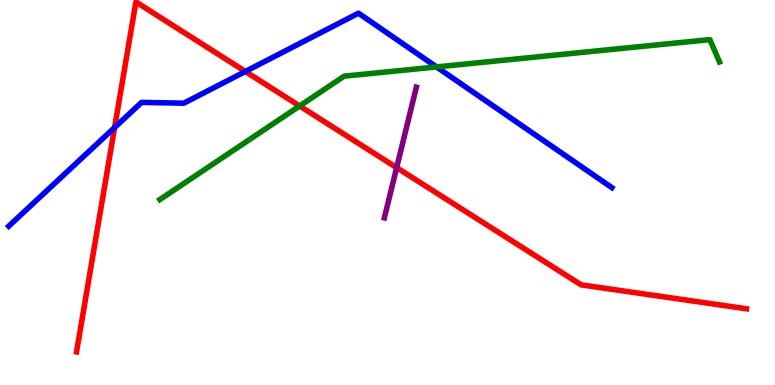[{'lines': ['blue', 'red'], 'intersections': [{'x': 1.48, 'y': 6.69}, {'x': 3.17, 'y': 8.14}]}, {'lines': ['green', 'red'], 'intersections': [{'x': 3.87, 'y': 7.25}]}, {'lines': ['purple', 'red'], 'intersections': [{'x': 5.12, 'y': 5.65}]}, {'lines': ['blue', 'green'], 'intersections': [{'x': 5.63, 'y': 8.26}]}, {'lines': ['blue', 'purple'], 'intersections': []}, {'lines': ['green', 'purple'], 'intersections': []}]